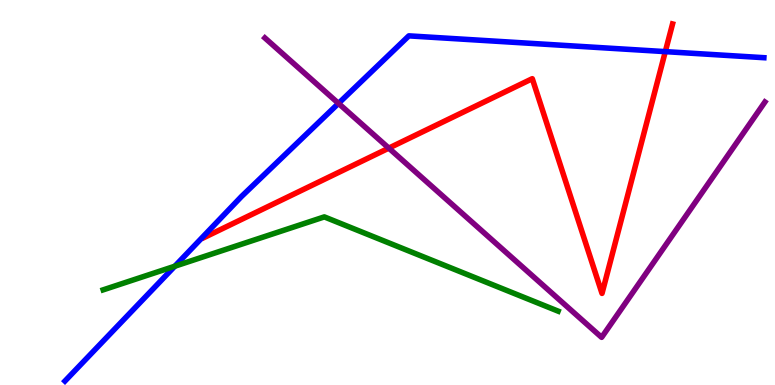[{'lines': ['blue', 'red'], 'intersections': [{'x': 8.58, 'y': 8.66}]}, {'lines': ['green', 'red'], 'intersections': []}, {'lines': ['purple', 'red'], 'intersections': [{'x': 5.02, 'y': 6.15}]}, {'lines': ['blue', 'green'], 'intersections': [{'x': 2.26, 'y': 3.09}]}, {'lines': ['blue', 'purple'], 'intersections': [{'x': 4.37, 'y': 7.31}]}, {'lines': ['green', 'purple'], 'intersections': []}]